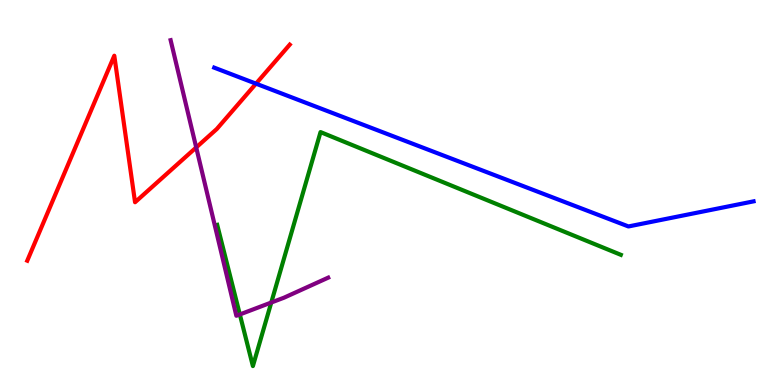[{'lines': ['blue', 'red'], 'intersections': [{'x': 3.3, 'y': 7.83}]}, {'lines': ['green', 'red'], 'intersections': []}, {'lines': ['purple', 'red'], 'intersections': [{'x': 2.53, 'y': 6.17}]}, {'lines': ['blue', 'green'], 'intersections': []}, {'lines': ['blue', 'purple'], 'intersections': []}, {'lines': ['green', 'purple'], 'intersections': [{'x': 3.09, 'y': 1.83}, {'x': 3.5, 'y': 2.14}]}]